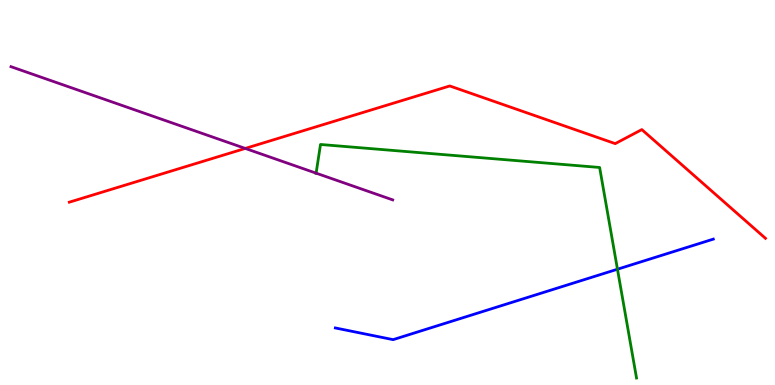[{'lines': ['blue', 'red'], 'intersections': []}, {'lines': ['green', 'red'], 'intersections': []}, {'lines': ['purple', 'red'], 'intersections': [{'x': 3.16, 'y': 6.14}]}, {'lines': ['blue', 'green'], 'intersections': [{'x': 7.97, 'y': 3.01}]}, {'lines': ['blue', 'purple'], 'intersections': []}, {'lines': ['green', 'purple'], 'intersections': [{'x': 4.08, 'y': 5.5}]}]